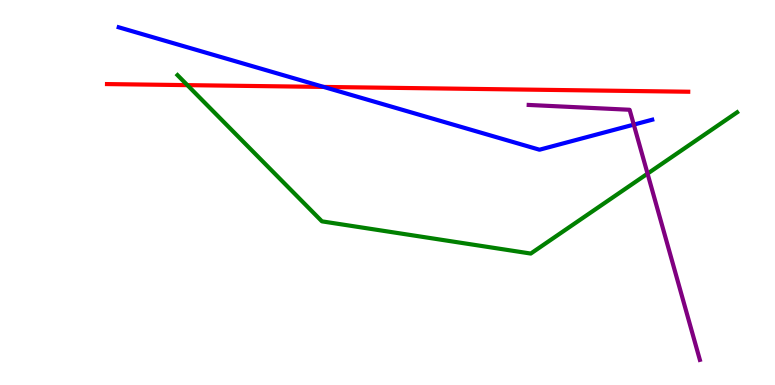[{'lines': ['blue', 'red'], 'intersections': [{'x': 4.18, 'y': 7.74}]}, {'lines': ['green', 'red'], 'intersections': [{'x': 2.42, 'y': 7.79}]}, {'lines': ['purple', 'red'], 'intersections': []}, {'lines': ['blue', 'green'], 'intersections': []}, {'lines': ['blue', 'purple'], 'intersections': [{'x': 8.18, 'y': 6.76}]}, {'lines': ['green', 'purple'], 'intersections': [{'x': 8.36, 'y': 5.49}]}]